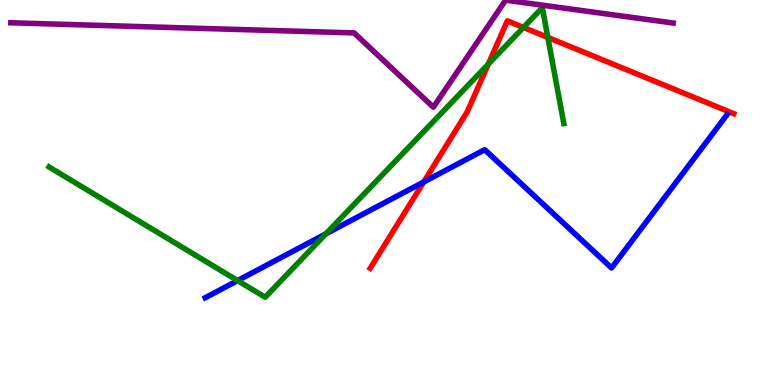[{'lines': ['blue', 'red'], 'intersections': [{'x': 5.47, 'y': 5.27}]}, {'lines': ['green', 'red'], 'intersections': [{'x': 6.3, 'y': 8.33}, {'x': 6.75, 'y': 9.29}, {'x': 7.07, 'y': 9.03}]}, {'lines': ['purple', 'red'], 'intersections': []}, {'lines': ['blue', 'green'], 'intersections': [{'x': 3.07, 'y': 2.71}, {'x': 4.21, 'y': 3.93}]}, {'lines': ['blue', 'purple'], 'intersections': []}, {'lines': ['green', 'purple'], 'intersections': []}]